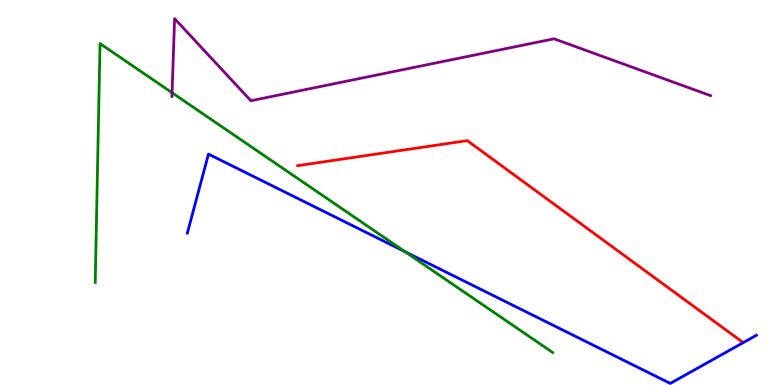[{'lines': ['blue', 'red'], 'intersections': []}, {'lines': ['green', 'red'], 'intersections': []}, {'lines': ['purple', 'red'], 'intersections': []}, {'lines': ['blue', 'green'], 'intersections': [{'x': 5.23, 'y': 3.46}]}, {'lines': ['blue', 'purple'], 'intersections': []}, {'lines': ['green', 'purple'], 'intersections': [{'x': 2.22, 'y': 7.59}]}]